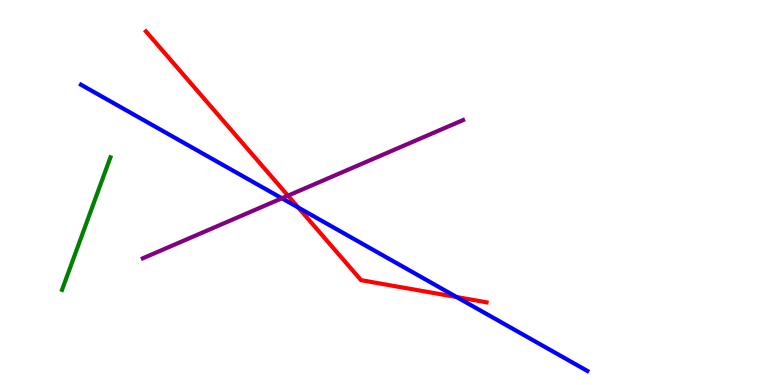[{'lines': ['blue', 'red'], 'intersections': [{'x': 3.85, 'y': 4.61}, {'x': 5.89, 'y': 2.28}]}, {'lines': ['green', 'red'], 'intersections': []}, {'lines': ['purple', 'red'], 'intersections': [{'x': 3.72, 'y': 4.92}]}, {'lines': ['blue', 'green'], 'intersections': []}, {'lines': ['blue', 'purple'], 'intersections': [{'x': 3.64, 'y': 4.85}]}, {'lines': ['green', 'purple'], 'intersections': []}]